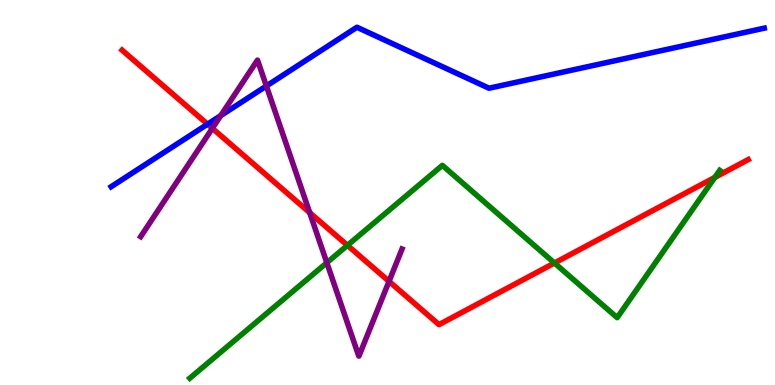[{'lines': ['blue', 'red'], 'intersections': [{'x': 2.68, 'y': 6.77}]}, {'lines': ['green', 'red'], 'intersections': [{'x': 4.48, 'y': 3.63}, {'x': 7.15, 'y': 3.17}, {'x': 9.22, 'y': 5.39}]}, {'lines': ['purple', 'red'], 'intersections': [{'x': 2.74, 'y': 6.67}, {'x': 4.0, 'y': 4.48}, {'x': 5.02, 'y': 2.69}]}, {'lines': ['blue', 'green'], 'intersections': []}, {'lines': ['blue', 'purple'], 'intersections': [{'x': 2.85, 'y': 7.0}, {'x': 3.44, 'y': 7.77}]}, {'lines': ['green', 'purple'], 'intersections': [{'x': 4.22, 'y': 3.18}]}]